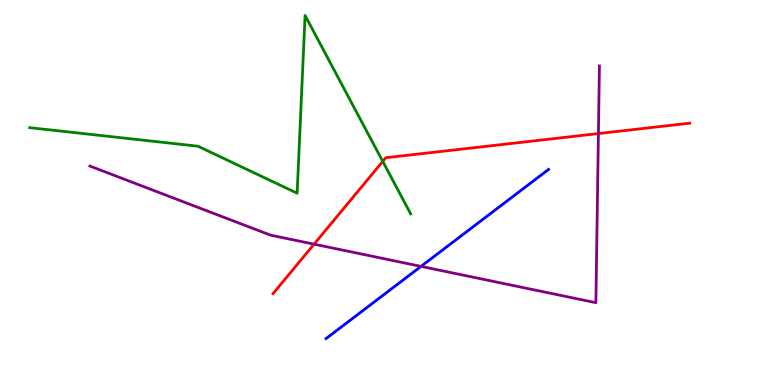[{'lines': ['blue', 'red'], 'intersections': []}, {'lines': ['green', 'red'], 'intersections': [{'x': 4.94, 'y': 5.81}]}, {'lines': ['purple', 'red'], 'intersections': [{'x': 4.05, 'y': 3.66}, {'x': 7.72, 'y': 6.53}]}, {'lines': ['blue', 'green'], 'intersections': []}, {'lines': ['blue', 'purple'], 'intersections': [{'x': 5.43, 'y': 3.08}]}, {'lines': ['green', 'purple'], 'intersections': []}]